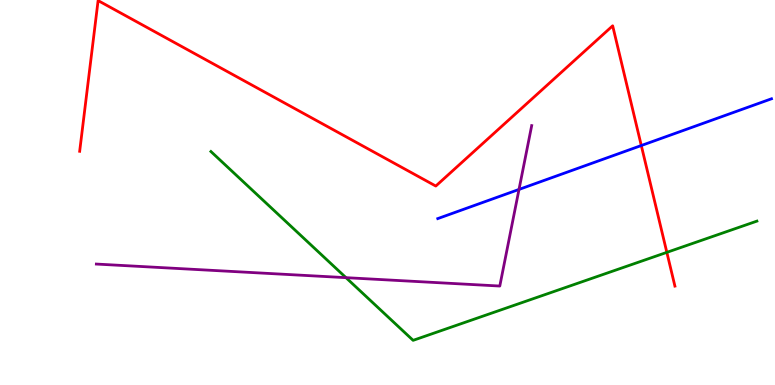[{'lines': ['blue', 'red'], 'intersections': [{'x': 8.27, 'y': 6.22}]}, {'lines': ['green', 'red'], 'intersections': [{'x': 8.6, 'y': 3.45}]}, {'lines': ['purple', 'red'], 'intersections': []}, {'lines': ['blue', 'green'], 'intersections': []}, {'lines': ['blue', 'purple'], 'intersections': [{'x': 6.7, 'y': 5.08}]}, {'lines': ['green', 'purple'], 'intersections': [{'x': 4.46, 'y': 2.79}]}]